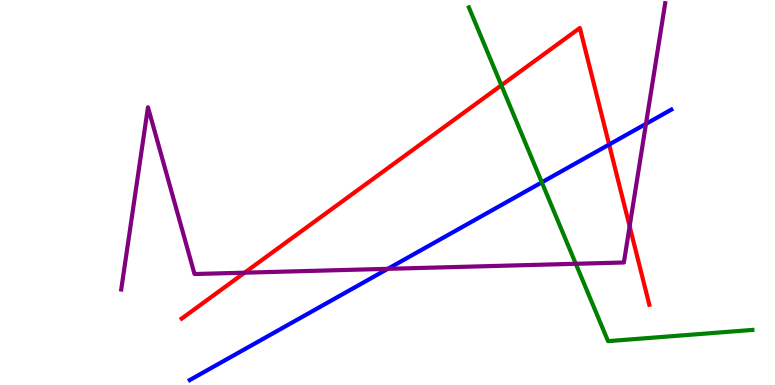[{'lines': ['blue', 'red'], 'intersections': [{'x': 7.86, 'y': 6.25}]}, {'lines': ['green', 'red'], 'intersections': [{'x': 6.47, 'y': 7.78}]}, {'lines': ['purple', 'red'], 'intersections': [{'x': 3.16, 'y': 2.92}, {'x': 8.12, 'y': 4.12}]}, {'lines': ['blue', 'green'], 'intersections': [{'x': 6.99, 'y': 5.26}]}, {'lines': ['blue', 'purple'], 'intersections': [{'x': 5.0, 'y': 3.02}, {'x': 8.34, 'y': 6.78}]}, {'lines': ['green', 'purple'], 'intersections': [{'x': 7.43, 'y': 3.15}]}]